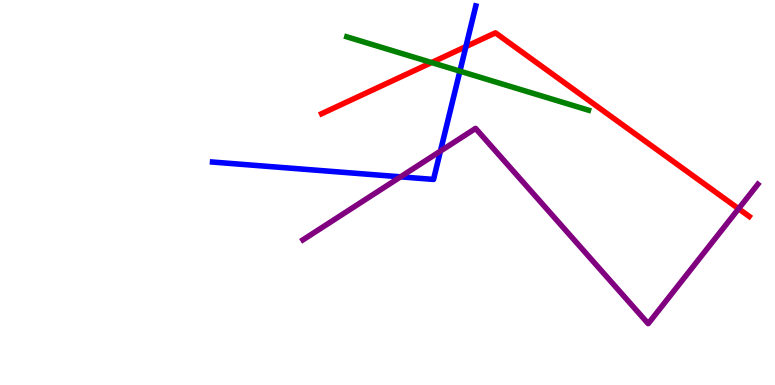[{'lines': ['blue', 'red'], 'intersections': [{'x': 6.01, 'y': 8.79}]}, {'lines': ['green', 'red'], 'intersections': [{'x': 5.57, 'y': 8.38}]}, {'lines': ['purple', 'red'], 'intersections': [{'x': 9.53, 'y': 4.58}]}, {'lines': ['blue', 'green'], 'intersections': [{'x': 5.93, 'y': 8.15}]}, {'lines': ['blue', 'purple'], 'intersections': [{'x': 5.17, 'y': 5.41}, {'x': 5.68, 'y': 6.08}]}, {'lines': ['green', 'purple'], 'intersections': []}]